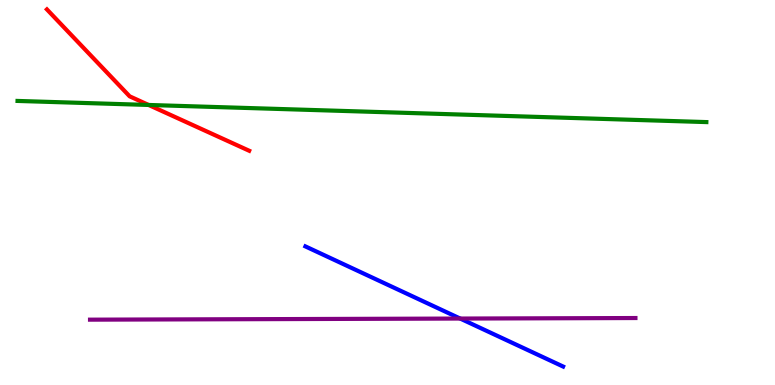[{'lines': ['blue', 'red'], 'intersections': []}, {'lines': ['green', 'red'], 'intersections': [{'x': 1.92, 'y': 7.27}]}, {'lines': ['purple', 'red'], 'intersections': []}, {'lines': ['blue', 'green'], 'intersections': []}, {'lines': ['blue', 'purple'], 'intersections': [{'x': 5.94, 'y': 1.73}]}, {'lines': ['green', 'purple'], 'intersections': []}]